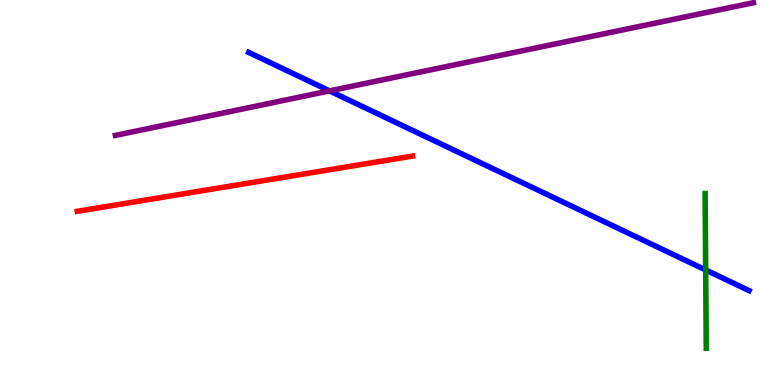[{'lines': ['blue', 'red'], 'intersections': []}, {'lines': ['green', 'red'], 'intersections': []}, {'lines': ['purple', 'red'], 'intersections': []}, {'lines': ['blue', 'green'], 'intersections': [{'x': 9.11, 'y': 2.99}]}, {'lines': ['blue', 'purple'], 'intersections': [{'x': 4.25, 'y': 7.64}]}, {'lines': ['green', 'purple'], 'intersections': []}]